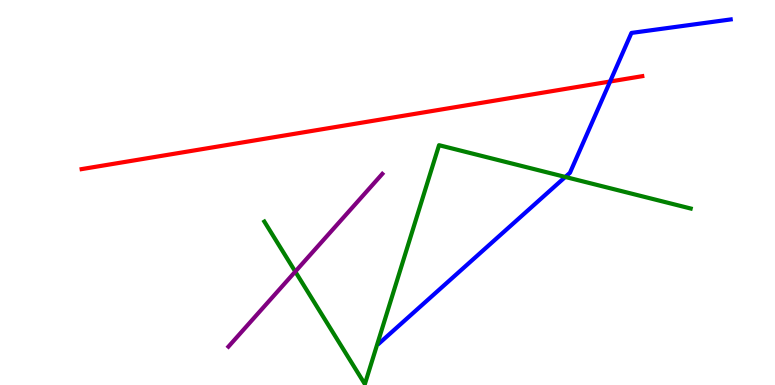[{'lines': ['blue', 'red'], 'intersections': [{'x': 7.87, 'y': 7.88}]}, {'lines': ['green', 'red'], 'intersections': []}, {'lines': ['purple', 'red'], 'intersections': []}, {'lines': ['blue', 'green'], 'intersections': [{'x': 7.29, 'y': 5.4}]}, {'lines': ['blue', 'purple'], 'intersections': []}, {'lines': ['green', 'purple'], 'intersections': [{'x': 3.81, 'y': 2.95}]}]